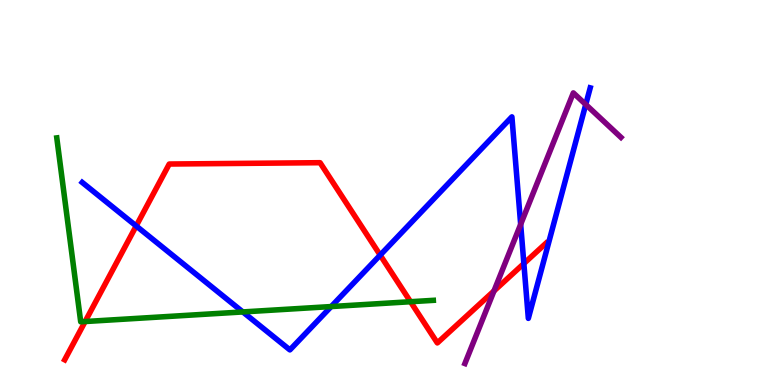[{'lines': ['blue', 'red'], 'intersections': [{'x': 1.76, 'y': 4.13}, {'x': 4.91, 'y': 3.37}, {'x': 6.76, 'y': 3.15}]}, {'lines': ['green', 'red'], 'intersections': [{'x': 1.1, 'y': 1.65}, {'x': 5.3, 'y': 2.16}]}, {'lines': ['purple', 'red'], 'intersections': [{'x': 6.37, 'y': 2.44}]}, {'lines': ['blue', 'green'], 'intersections': [{'x': 3.13, 'y': 1.9}, {'x': 4.27, 'y': 2.04}]}, {'lines': ['blue', 'purple'], 'intersections': [{'x': 6.72, 'y': 4.17}, {'x': 7.56, 'y': 7.29}]}, {'lines': ['green', 'purple'], 'intersections': []}]